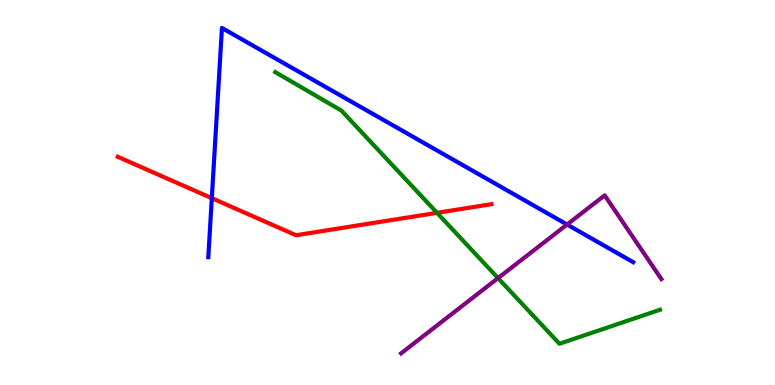[{'lines': ['blue', 'red'], 'intersections': [{'x': 2.73, 'y': 4.85}]}, {'lines': ['green', 'red'], 'intersections': [{'x': 5.64, 'y': 4.47}]}, {'lines': ['purple', 'red'], 'intersections': []}, {'lines': ['blue', 'green'], 'intersections': []}, {'lines': ['blue', 'purple'], 'intersections': [{'x': 7.32, 'y': 4.17}]}, {'lines': ['green', 'purple'], 'intersections': [{'x': 6.43, 'y': 2.78}]}]